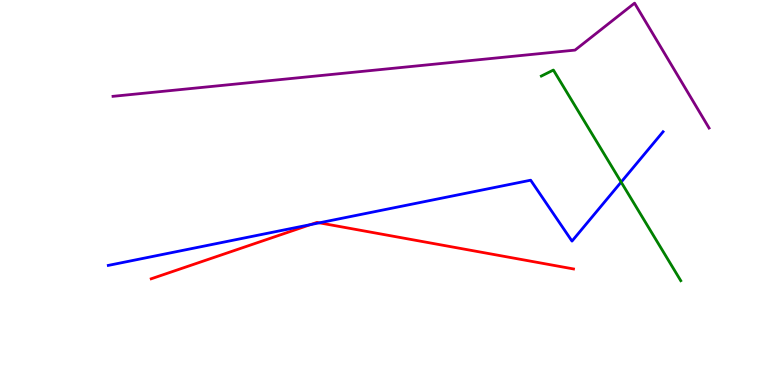[{'lines': ['blue', 'red'], 'intersections': [{'x': 4.01, 'y': 4.17}, {'x': 4.12, 'y': 4.21}]}, {'lines': ['green', 'red'], 'intersections': []}, {'lines': ['purple', 'red'], 'intersections': []}, {'lines': ['blue', 'green'], 'intersections': [{'x': 8.01, 'y': 5.27}]}, {'lines': ['blue', 'purple'], 'intersections': []}, {'lines': ['green', 'purple'], 'intersections': []}]